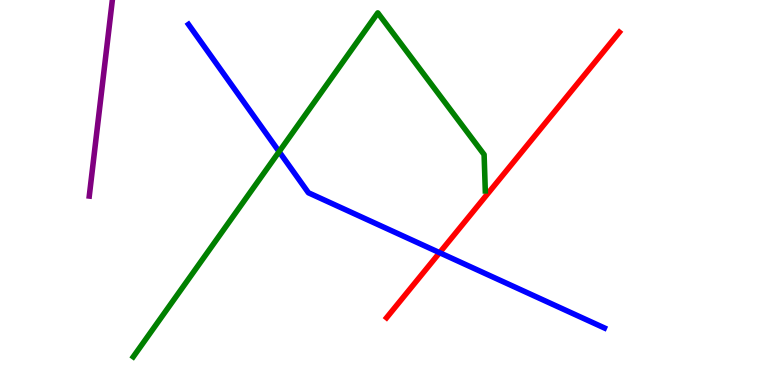[{'lines': ['blue', 'red'], 'intersections': [{'x': 5.67, 'y': 3.44}]}, {'lines': ['green', 'red'], 'intersections': []}, {'lines': ['purple', 'red'], 'intersections': []}, {'lines': ['blue', 'green'], 'intersections': [{'x': 3.6, 'y': 6.06}]}, {'lines': ['blue', 'purple'], 'intersections': []}, {'lines': ['green', 'purple'], 'intersections': []}]